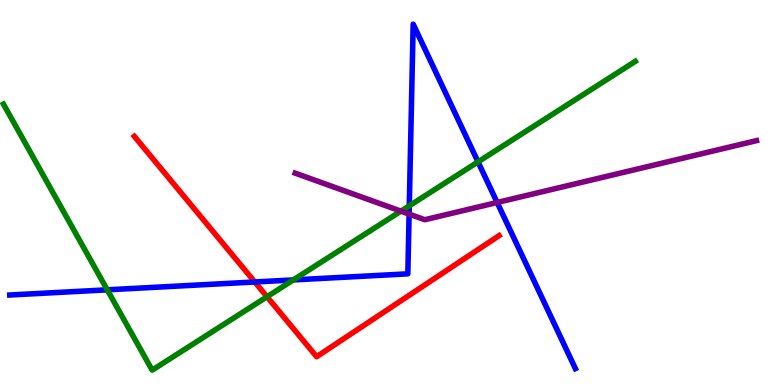[{'lines': ['blue', 'red'], 'intersections': [{'x': 3.29, 'y': 2.68}]}, {'lines': ['green', 'red'], 'intersections': [{'x': 3.45, 'y': 2.29}]}, {'lines': ['purple', 'red'], 'intersections': []}, {'lines': ['blue', 'green'], 'intersections': [{'x': 1.38, 'y': 2.47}, {'x': 3.78, 'y': 2.73}, {'x': 5.28, 'y': 4.65}, {'x': 6.17, 'y': 5.8}]}, {'lines': ['blue', 'purple'], 'intersections': [{'x': 5.28, 'y': 4.44}, {'x': 6.41, 'y': 4.74}]}, {'lines': ['green', 'purple'], 'intersections': [{'x': 5.17, 'y': 4.52}]}]